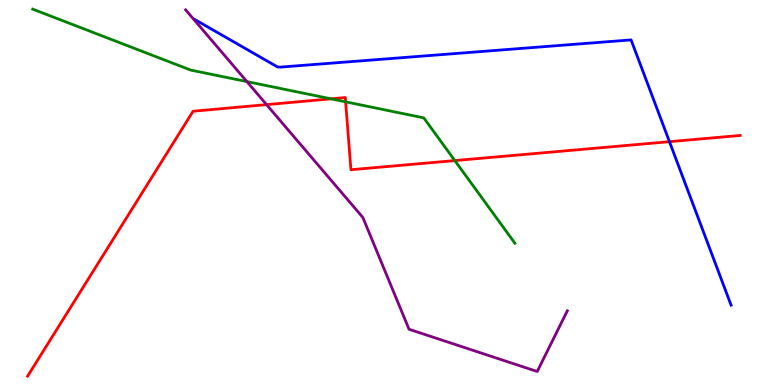[{'lines': ['blue', 'red'], 'intersections': [{'x': 8.64, 'y': 6.32}]}, {'lines': ['green', 'red'], 'intersections': [{'x': 4.27, 'y': 7.43}, {'x': 4.46, 'y': 7.35}, {'x': 5.87, 'y': 5.83}]}, {'lines': ['purple', 'red'], 'intersections': [{'x': 3.44, 'y': 7.28}]}, {'lines': ['blue', 'green'], 'intersections': []}, {'lines': ['blue', 'purple'], 'intersections': []}, {'lines': ['green', 'purple'], 'intersections': [{'x': 3.19, 'y': 7.88}]}]